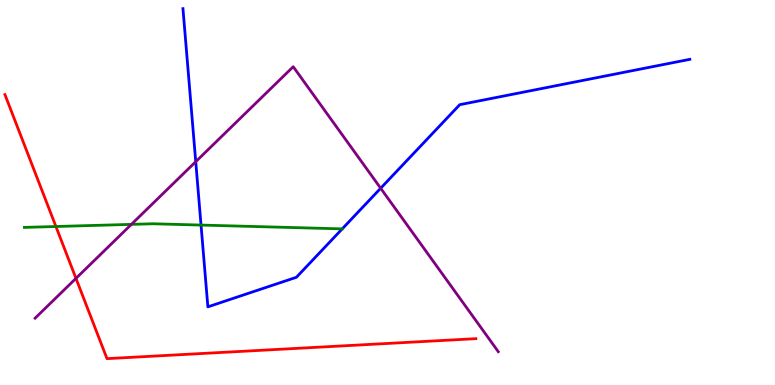[{'lines': ['blue', 'red'], 'intersections': []}, {'lines': ['green', 'red'], 'intersections': [{'x': 0.722, 'y': 4.12}]}, {'lines': ['purple', 'red'], 'intersections': [{'x': 0.98, 'y': 2.77}]}, {'lines': ['blue', 'green'], 'intersections': [{'x': 2.59, 'y': 4.15}]}, {'lines': ['blue', 'purple'], 'intersections': [{'x': 2.53, 'y': 5.8}, {'x': 4.91, 'y': 5.11}]}, {'lines': ['green', 'purple'], 'intersections': [{'x': 1.7, 'y': 4.17}]}]